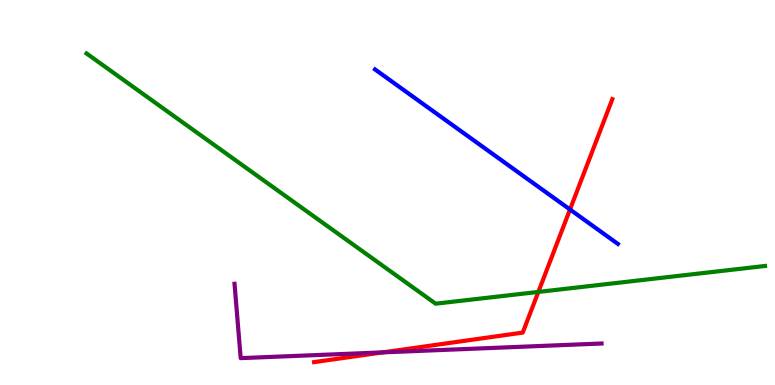[{'lines': ['blue', 'red'], 'intersections': [{'x': 7.35, 'y': 4.56}]}, {'lines': ['green', 'red'], 'intersections': [{'x': 6.95, 'y': 2.42}]}, {'lines': ['purple', 'red'], 'intersections': [{'x': 4.94, 'y': 0.848}]}, {'lines': ['blue', 'green'], 'intersections': []}, {'lines': ['blue', 'purple'], 'intersections': []}, {'lines': ['green', 'purple'], 'intersections': []}]